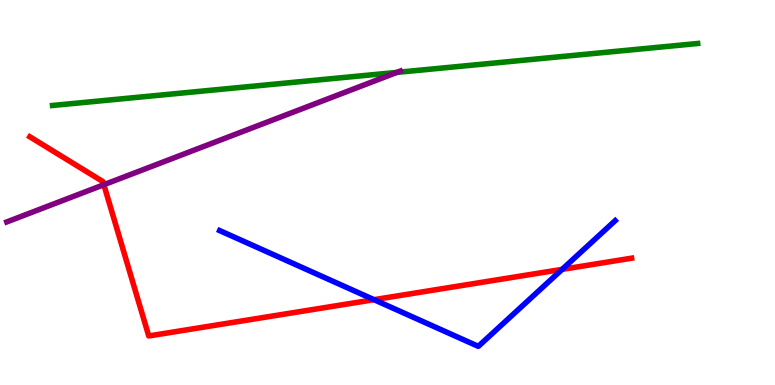[{'lines': ['blue', 'red'], 'intersections': [{'x': 4.83, 'y': 2.22}, {'x': 7.25, 'y': 3.0}]}, {'lines': ['green', 'red'], 'intersections': []}, {'lines': ['purple', 'red'], 'intersections': [{'x': 1.34, 'y': 5.2}]}, {'lines': ['blue', 'green'], 'intersections': []}, {'lines': ['blue', 'purple'], 'intersections': []}, {'lines': ['green', 'purple'], 'intersections': [{'x': 5.12, 'y': 8.12}]}]